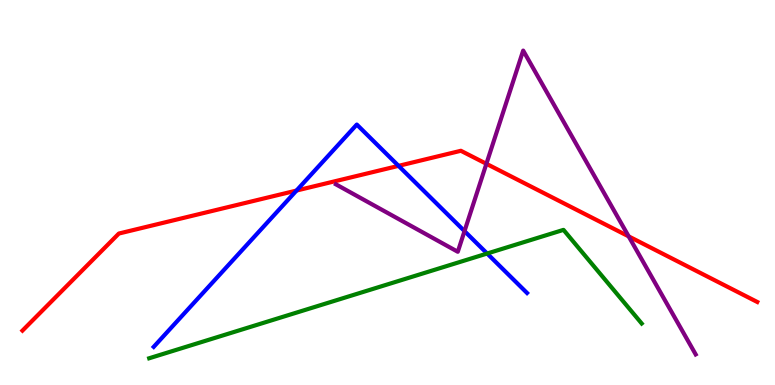[{'lines': ['blue', 'red'], 'intersections': [{'x': 3.83, 'y': 5.05}, {'x': 5.14, 'y': 5.69}]}, {'lines': ['green', 'red'], 'intersections': []}, {'lines': ['purple', 'red'], 'intersections': [{'x': 6.28, 'y': 5.75}, {'x': 8.11, 'y': 3.86}]}, {'lines': ['blue', 'green'], 'intersections': [{'x': 6.29, 'y': 3.42}]}, {'lines': ['blue', 'purple'], 'intersections': [{'x': 5.99, 'y': 4.0}]}, {'lines': ['green', 'purple'], 'intersections': []}]